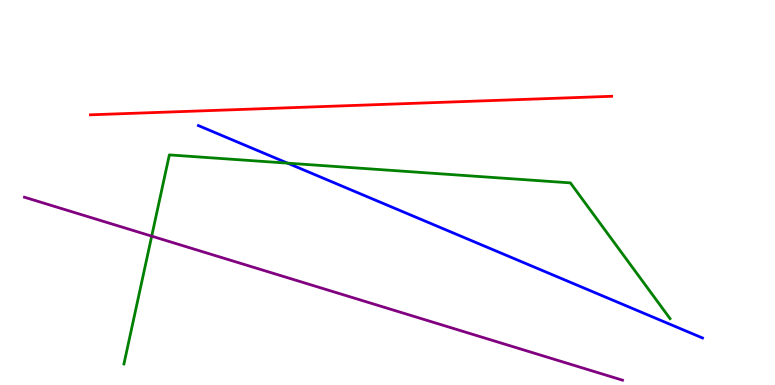[{'lines': ['blue', 'red'], 'intersections': []}, {'lines': ['green', 'red'], 'intersections': []}, {'lines': ['purple', 'red'], 'intersections': []}, {'lines': ['blue', 'green'], 'intersections': [{'x': 3.71, 'y': 5.76}]}, {'lines': ['blue', 'purple'], 'intersections': []}, {'lines': ['green', 'purple'], 'intersections': [{'x': 1.96, 'y': 3.87}]}]